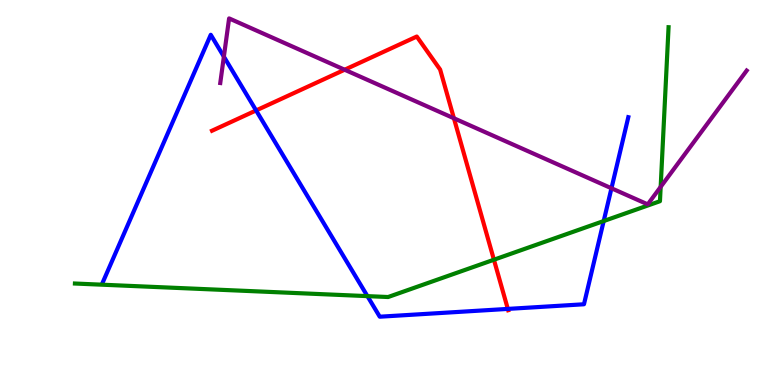[{'lines': ['blue', 'red'], 'intersections': [{'x': 3.3, 'y': 7.13}, {'x': 6.55, 'y': 1.98}]}, {'lines': ['green', 'red'], 'intersections': [{'x': 6.37, 'y': 3.25}]}, {'lines': ['purple', 'red'], 'intersections': [{'x': 4.45, 'y': 8.19}, {'x': 5.86, 'y': 6.93}]}, {'lines': ['blue', 'green'], 'intersections': [{'x': 4.74, 'y': 2.31}, {'x': 7.79, 'y': 4.26}]}, {'lines': ['blue', 'purple'], 'intersections': [{'x': 2.89, 'y': 8.53}, {'x': 7.89, 'y': 5.11}]}, {'lines': ['green', 'purple'], 'intersections': [{'x': 8.52, 'y': 5.15}]}]